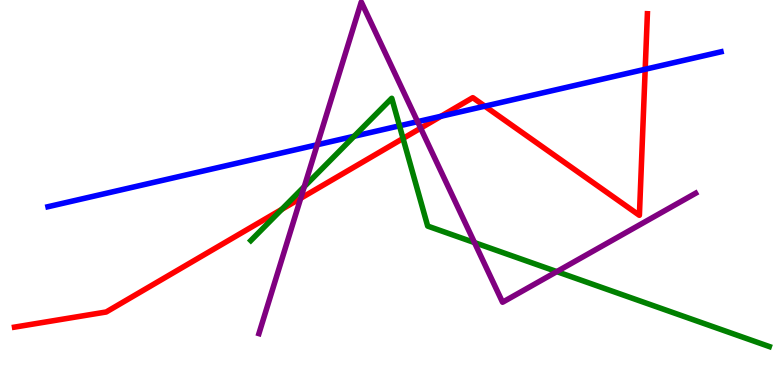[{'lines': ['blue', 'red'], 'intersections': [{'x': 5.69, 'y': 6.98}, {'x': 6.26, 'y': 7.24}, {'x': 8.33, 'y': 8.2}]}, {'lines': ['green', 'red'], 'intersections': [{'x': 3.64, 'y': 4.56}, {'x': 5.2, 'y': 6.4}]}, {'lines': ['purple', 'red'], 'intersections': [{'x': 3.88, 'y': 4.85}, {'x': 5.43, 'y': 6.67}]}, {'lines': ['blue', 'green'], 'intersections': [{'x': 4.57, 'y': 6.46}, {'x': 5.15, 'y': 6.73}]}, {'lines': ['blue', 'purple'], 'intersections': [{'x': 4.09, 'y': 6.24}, {'x': 5.39, 'y': 6.84}]}, {'lines': ['green', 'purple'], 'intersections': [{'x': 3.93, 'y': 5.15}, {'x': 6.12, 'y': 3.7}, {'x': 7.18, 'y': 2.95}]}]